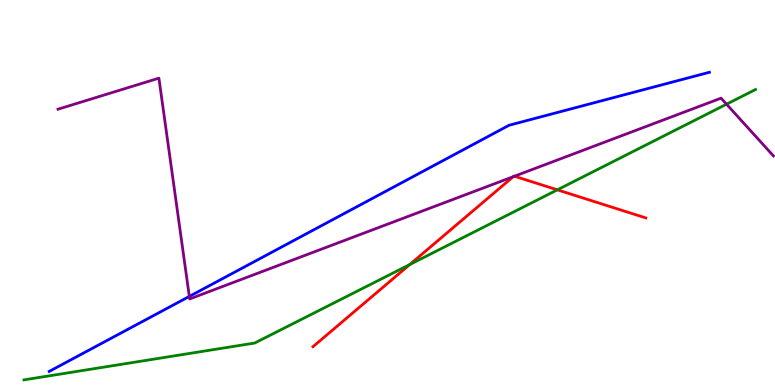[{'lines': ['blue', 'red'], 'intersections': []}, {'lines': ['green', 'red'], 'intersections': [{'x': 5.29, 'y': 3.13}, {'x': 7.19, 'y': 5.07}]}, {'lines': ['purple', 'red'], 'intersections': [{'x': 6.62, 'y': 5.41}, {'x': 6.64, 'y': 5.42}]}, {'lines': ['blue', 'green'], 'intersections': []}, {'lines': ['blue', 'purple'], 'intersections': [{'x': 2.44, 'y': 2.3}]}, {'lines': ['green', 'purple'], 'intersections': [{'x': 9.37, 'y': 7.29}]}]